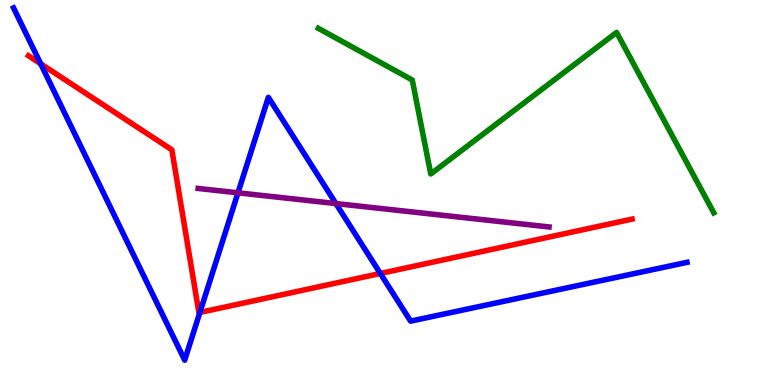[{'lines': ['blue', 'red'], 'intersections': [{'x': 0.525, 'y': 8.34}, {'x': 2.58, 'y': 1.88}, {'x': 4.91, 'y': 2.9}]}, {'lines': ['green', 'red'], 'intersections': []}, {'lines': ['purple', 'red'], 'intersections': []}, {'lines': ['blue', 'green'], 'intersections': []}, {'lines': ['blue', 'purple'], 'intersections': [{'x': 3.07, 'y': 4.99}, {'x': 4.33, 'y': 4.71}]}, {'lines': ['green', 'purple'], 'intersections': []}]